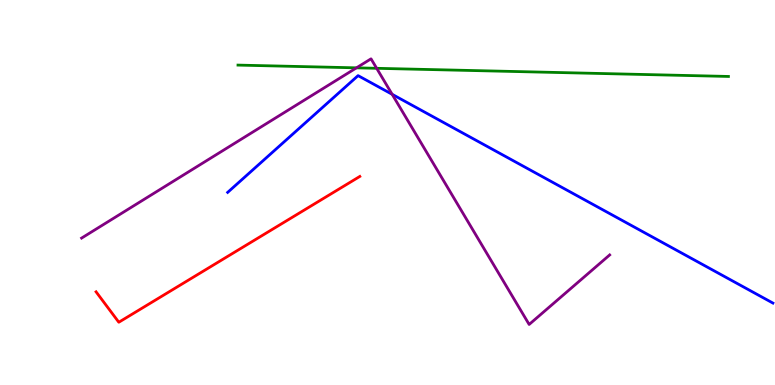[{'lines': ['blue', 'red'], 'intersections': []}, {'lines': ['green', 'red'], 'intersections': []}, {'lines': ['purple', 'red'], 'intersections': []}, {'lines': ['blue', 'green'], 'intersections': []}, {'lines': ['blue', 'purple'], 'intersections': [{'x': 5.06, 'y': 7.55}]}, {'lines': ['green', 'purple'], 'intersections': [{'x': 4.6, 'y': 8.24}, {'x': 4.86, 'y': 8.23}]}]